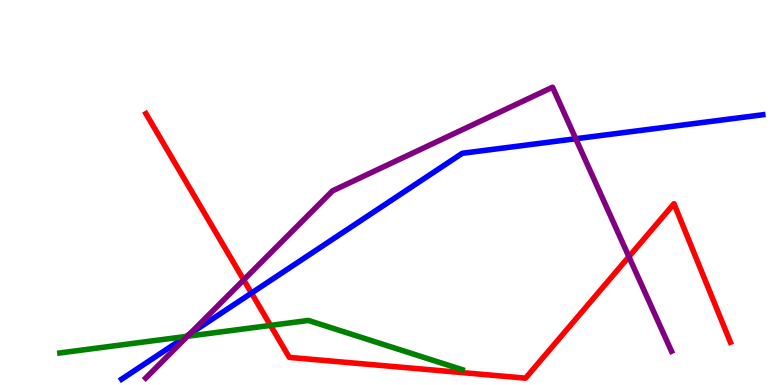[{'lines': ['blue', 'red'], 'intersections': [{'x': 3.24, 'y': 2.39}]}, {'lines': ['green', 'red'], 'intersections': [{'x': 3.49, 'y': 1.55}]}, {'lines': ['purple', 'red'], 'intersections': [{'x': 3.14, 'y': 2.73}, {'x': 8.11, 'y': 3.33}]}, {'lines': ['blue', 'green'], 'intersections': [{'x': 2.4, 'y': 1.26}]}, {'lines': ['blue', 'purple'], 'intersections': [{'x': 2.45, 'y': 1.32}, {'x': 7.43, 'y': 6.4}]}, {'lines': ['green', 'purple'], 'intersections': [{'x': 2.42, 'y': 1.27}]}]